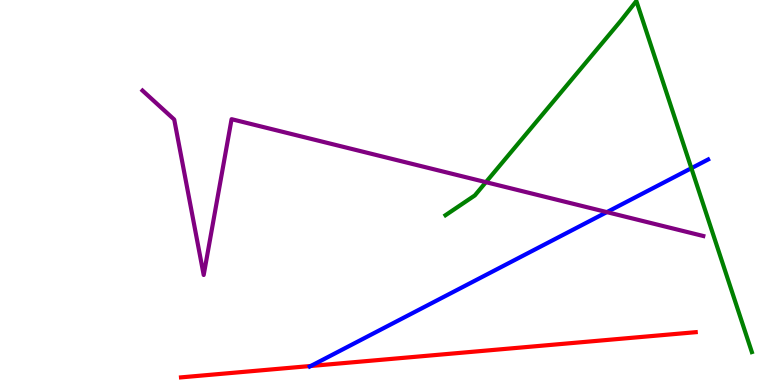[{'lines': ['blue', 'red'], 'intersections': [{'x': 4.01, 'y': 0.494}]}, {'lines': ['green', 'red'], 'intersections': []}, {'lines': ['purple', 'red'], 'intersections': []}, {'lines': ['blue', 'green'], 'intersections': [{'x': 8.92, 'y': 5.63}]}, {'lines': ['blue', 'purple'], 'intersections': [{'x': 7.83, 'y': 4.49}]}, {'lines': ['green', 'purple'], 'intersections': [{'x': 6.27, 'y': 5.27}]}]